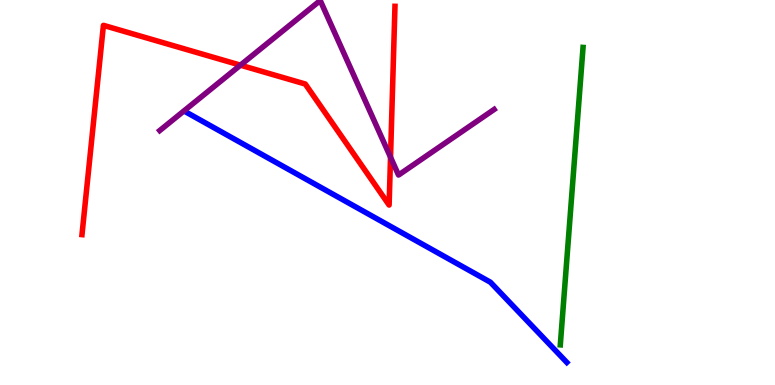[{'lines': ['blue', 'red'], 'intersections': []}, {'lines': ['green', 'red'], 'intersections': []}, {'lines': ['purple', 'red'], 'intersections': [{'x': 3.1, 'y': 8.31}, {'x': 5.04, 'y': 5.92}]}, {'lines': ['blue', 'green'], 'intersections': []}, {'lines': ['blue', 'purple'], 'intersections': []}, {'lines': ['green', 'purple'], 'intersections': []}]